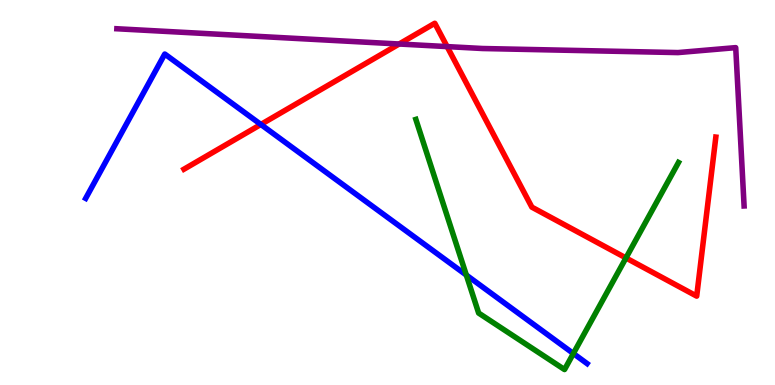[{'lines': ['blue', 'red'], 'intersections': [{'x': 3.37, 'y': 6.77}]}, {'lines': ['green', 'red'], 'intersections': [{'x': 8.08, 'y': 3.3}]}, {'lines': ['purple', 'red'], 'intersections': [{'x': 5.15, 'y': 8.86}, {'x': 5.77, 'y': 8.79}]}, {'lines': ['blue', 'green'], 'intersections': [{'x': 6.02, 'y': 2.86}, {'x': 7.4, 'y': 0.818}]}, {'lines': ['blue', 'purple'], 'intersections': []}, {'lines': ['green', 'purple'], 'intersections': []}]